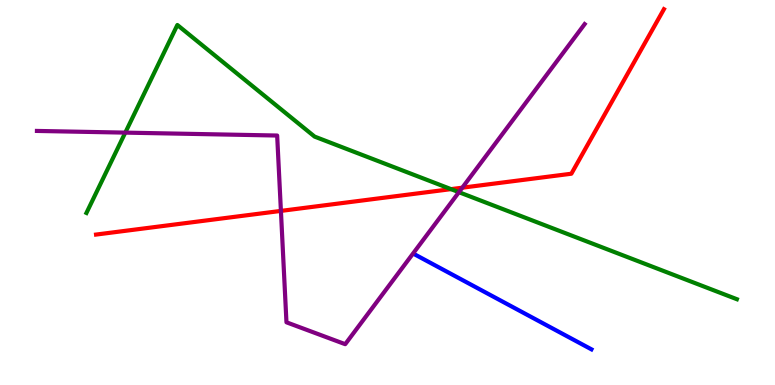[{'lines': ['blue', 'red'], 'intersections': []}, {'lines': ['green', 'red'], 'intersections': [{'x': 5.82, 'y': 5.09}]}, {'lines': ['purple', 'red'], 'intersections': [{'x': 3.62, 'y': 4.52}, {'x': 5.97, 'y': 5.13}]}, {'lines': ['blue', 'green'], 'intersections': []}, {'lines': ['blue', 'purple'], 'intersections': []}, {'lines': ['green', 'purple'], 'intersections': [{'x': 1.62, 'y': 6.56}, {'x': 5.92, 'y': 5.01}]}]